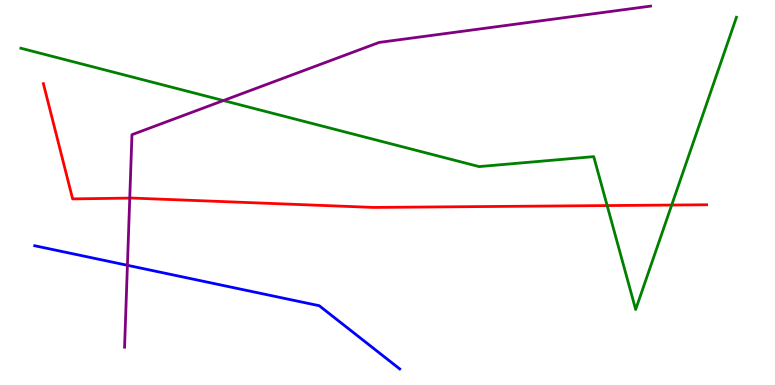[{'lines': ['blue', 'red'], 'intersections': []}, {'lines': ['green', 'red'], 'intersections': [{'x': 7.83, 'y': 4.66}, {'x': 8.67, 'y': 4.67}]}, {'lines': ['purple', 'red'], 'intersections': [{'x': 1.67, 'y': 4.85}]}, {'lines': ['blue', 'green'], 'intersections': []}, {'lines': ['blue', 'purple'], 'intersections': [{'x': 1.64, 'y': 3.11}]}, {'lines': ['green', 'purple'], 'intersections': [{'x': 2.88, 'y': 7.39}]}]